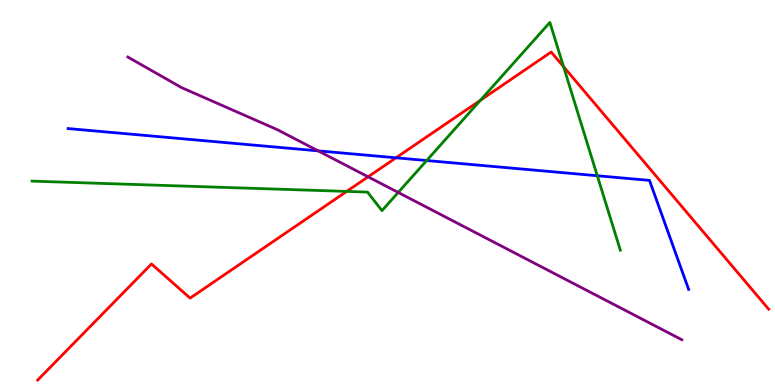[{'lines': ['blue', 'red'], 'intersections': [{'x': 5.11, 'y': 5.9}]}, {'lines': ['green', 'red'], 'intersections': [{'x': 4.47, 'y': 5.03}, {'x': 6.2, 'y': 7.4}, {'x': 7.27, 'y': 8.27}]}, {'lines': ['purple', 'red'], 'intersections': [{'x': 4.75, 'y': 5.41}]}, {'lines': ['blue', 'green'], 'intersections': [{'x': 5.51, 'y': 5.83}, {'x': 7.71, 'y': 5.44}]}, {'lines': ['blue', 'purple'], 'intersections': [{'x': 4.1, 'y': 6.08}]}, {'lines': ['green', 'purple'], 'intersections': [{'x': 5.14, 'y': 5.0}]}]